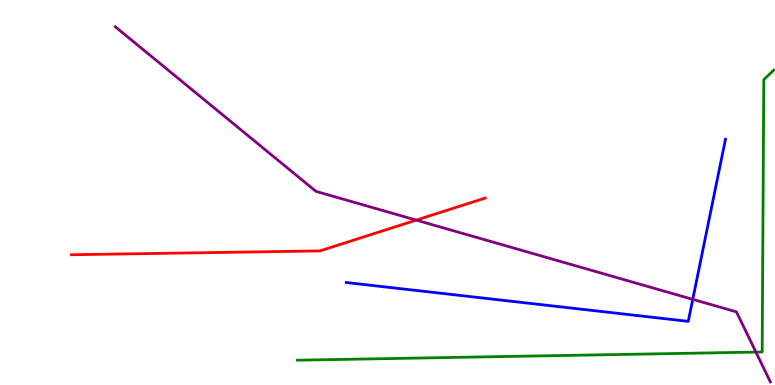[{'lines': ['blue', 'red'], 'intersections': []}, {'lines': ['green', 'red'], 'intersections': []}, {'lines': ['purple', 'red'], 'intersections': [{'x': 5.37, 'y': 4.28}]}, {'lines': ['blue', 'green'], 'intersections': []}, {'lines': ['blue', 'purple'], 'intersections': [{'x': 8.94, 'y': 2.22}]}, {'lines': ['green', 'purple'], 'intersections': [{'x': 9.75, 'y': 0.855}]}]